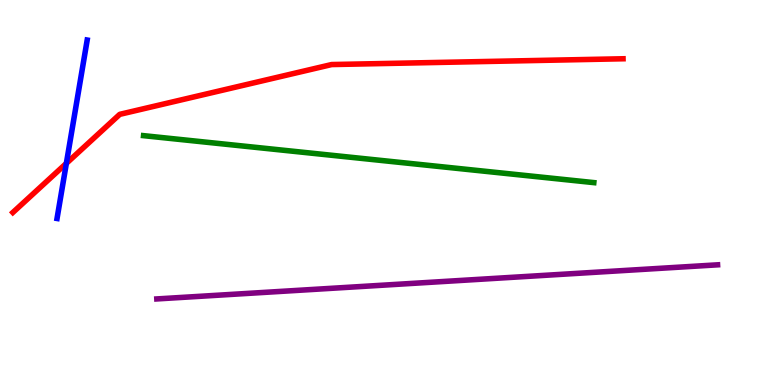[{'lines': ['blue', 'red'], 'intersections': [{'x': 0.856, 'y': 5.76}]}, {'lines': ['green', 'red'], 'intersections': []}, {'lines': ['purple', 'red'], 'intersections': []}, {'lines': ['blue', 'green'], 'intersections': []}, {'lines': ['blue', 'purple'], 'intersections': []}, {'lines': ['green', 'purple'], 'intersections': []}]